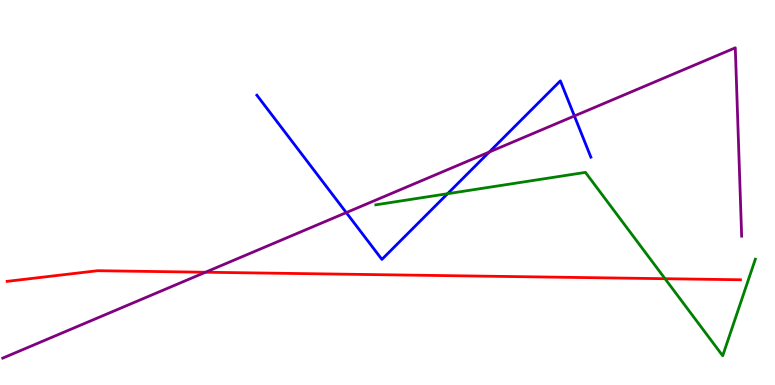[{'lines': ['blue', 'red'], 'intersections': []}, {'lines': ['green', 'red'], 'intersections': [{'x': 8.58, 'y': 2.76}]}, {'lines': ['purple', 'red'], 'intersections': [{'x': 2.65, 'y': 2.93}]}, {'lines': ['blue', 'green'], 'intersections': [{'x': 5.78, 'y': 4.97}]}, {'lines': ['blue', 'purple'], 'intersections': [{'x': 4.47, 'y': 4.48}, {'x': 6.31, 'y': 6.05}, {'x': 7.41, 'y': 6.99}]}, {'lines': ['green', 'purple'], 'intersections': []}]